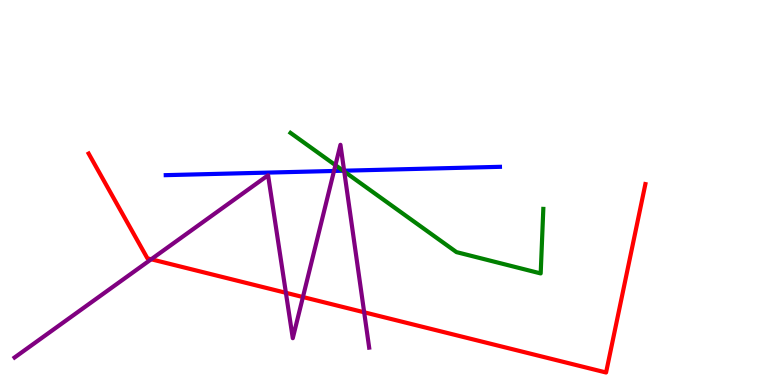[{'lines': ['blue', 'red'], 'intersections': []}, {'lines': ['green', 'red'], 'intersections': []}, {'lines': ['purple', 'red'], 'intersections': [{'x': 1.95, 'y': 3.27}, {'x': 3.69, 'y': 2.39}, {'x': 3.91, 'y': 2.28}, {'x': 4.7, 'y': 1.89}]}, {'lines': ['blue', 'green'], 'intersections': [{'x': 4.43, 'y': 5.57}]}, {'lines': ['blue', 'purple'], 'intersections': [{'x': 4.31, 'y': 5.56}, {'x': 4.44, 'y': 5.57}]}, {'lines': ['green', 'purple'], 'intersections': [{'x': 4.33, 'y': 5.71}, {'x': 4.44, 'y': 5.55}]}]